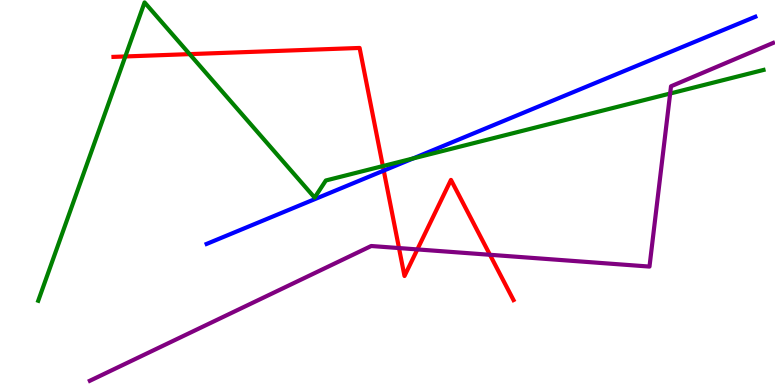[{'lines': ['blue', 'red'], 'intersections': [{'x': 4.95, 'y': 5.57}]}, {'lines': ['green', 'red'], 'intersections': [{'x': 1.62, 'y': 8.53}, {'x': 2.45, 'y': 8.59}, {'x': 4.94, 'y': 5.69}]}, {'lines': ['purple', 'red'], 'intersections': [{'x': 5.15, 'y': 3.56}, {'x': 5.39, 'y': 3.52}, {'x': 6.32, 'y': 3.38}]}, {'lines': ['blue', 'green'], 'intersections': [{'x': 5.33, 'y': 5.88}]}, {'lines': ['blue', 'purple'], 'intersections': []}, {'lines': ['green', 'purple'], 'intersections': [{'x': 8.65, 'y': 7.57}]}]